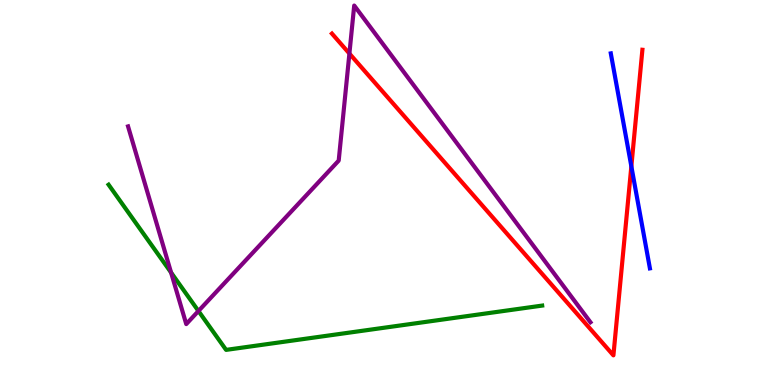[{'lines': ['blue', 'red'], 'intersections': [{'x': 8.15, 'y': 5.68}]}, {'lines': ['green', 'red'], 'intersections': []}, {'lines': ['purple', 'red'], 'intersections': [{'x': 4.51, 'y': 8.61}]}, {'lines': ['blue', 'green'], 'intersections': []}, {'lines': ['blue', 'purple'], 'intersections': []}, {'lines': ['green', 'purple'], 'intersections': [{'x': 2.21, 'y': 2.92}, {'x': 2.56, 'y': 1.92}]}]